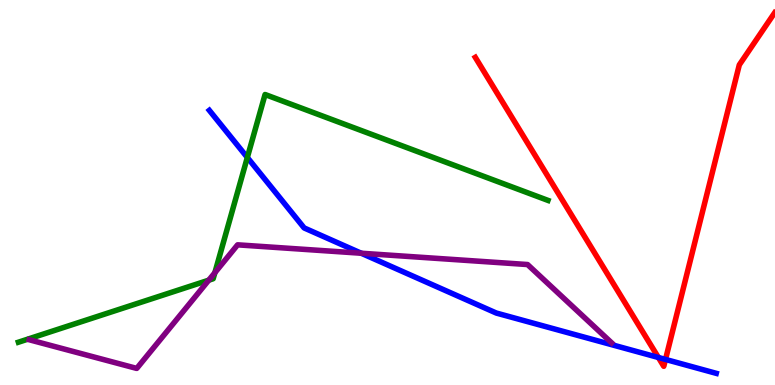[{'lines': ['blue', 'red'], 'intersections': [{'x': 8.5, 'y': 0.715}, {'x': 8.59, 'y': 0.664}]}, {'lines': ['green', 'red'], 'intersections': []}, {'lines': ['purple', 'red'], 'intersections': []}, {'lines': ['blue', 'green'], 'intersections': [{'x': 3.19, 'y': 5.91}]}, {'lines': ['blue', 'purple'], 'intersections': [{'x': 4.66, 'y': 3.42}]}, {'lines': ['green', 'purple'], 'intersections': [{'x': 2.69, 'y': 2.72}, {'x': 2.77, 'y': 2.92}]}]